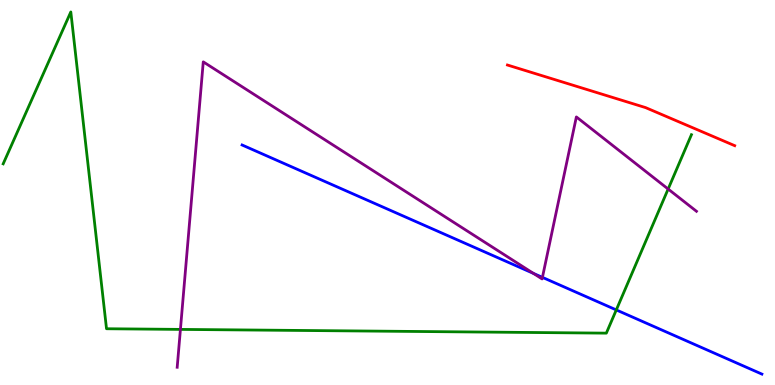[{'lines': ['blue', 'red'], 'intersections': []}, {'lines': ['green', 'red'], 'intersections': []}, {'lines': ['purple', 'red'], 'intersections': []}, {'lines': ['blue', 'green'], 'intersections': [{'x': 7.95, 'y': 1.95}]}, {'lines': ['blue', 'purple'], 'intersections': [{'x': 6.88, 'y': 2.9}, {'x': 7.0, 'y': 2.8}]}, {'lines': ['green', 'purple'], 'intersections': [{'x': 2.33, 'y': 1.44}, {'x': 8.62, 'y': 5.09}]}]